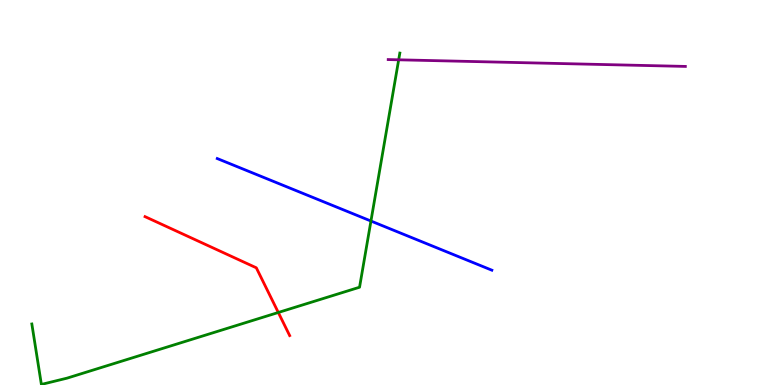[{'lines': ['blue', 'red'], 'intersections': []}, {'lines': ['green', 'red'], 'intersections': [{'x': 3.59, 'y': 1.88}]}, {'lines': ['purple', 'red'], 'intersections': []}, {'lines': ['blue', 'green'], 'intersections': [{'x': 4.79, 'y': 4.26}]}, {'lines': ['blue', 'purple'], 'intersections': []}, {'lines': ['green', 'purple'], 'intersections': [{'x': 5.14, 'y': 8.45}]}]